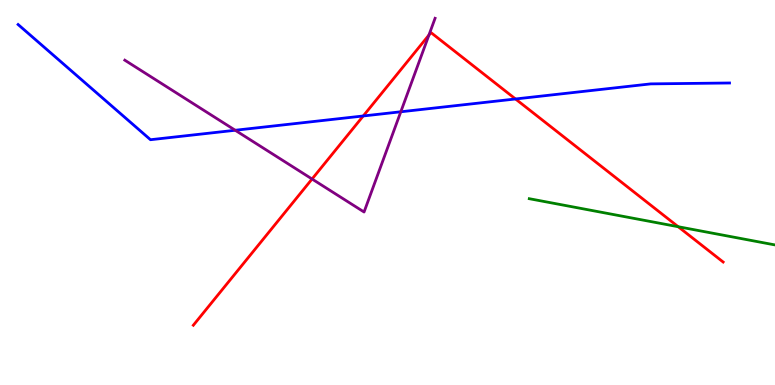[{'lines': ['blue', 'red'], 'intersections': [{'x': 4.69, 'y': 6.99}, {'x': 6.65, 'y': 7.43}]}, {'lines': ['green', 'red'], 'intersections': [{'x': 8.75, 'y': 4.11}]}, {'lines': ['purple', 'red'], 'intersections': [{'x': 4.03, 'y': 5.35}, {'x': 5.53, 'y': 9.09}]}, {'lines': ['blue', 'green'], 'intersections': []}, {'lines': ['blue', 'purple'], 'intersections': [{'x': 3.04, 'y': 6.62}, {'x': 5.17, 'y': 7.1}]}, {'lines': ['green', 'purple'], 'intersections': []}]